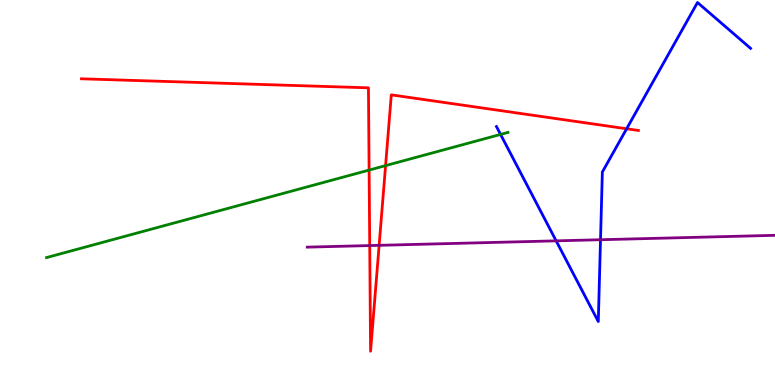[{'lines': ['blue', 'red'], 'intersections': [{'x': 8.09, 'y': 6.66}]}, {'lines': ['green', 'red'], 'intersections': [{'x': 4.76, 'y': 5.58}, {'x': 4.98, 'y': 5.7}]}, {'lines': ['purple', 'red'], 'intersections': [{'x': 4.77, 'y': 3.62}, {'x': 4.89, 'y': 3.63}]}, {'lines': ['blue', 'green'], 'intersections': [{'x': 6.46, 'y': 6.51}]}, {'lines': ['blue', 'purple'], 'intersections': [{'x': 7.18, 'y': 3.74}, {'x': 7.75, 'y': 3.77}]}, {'lines': ['green', 'purple'], 'intersections': []}]